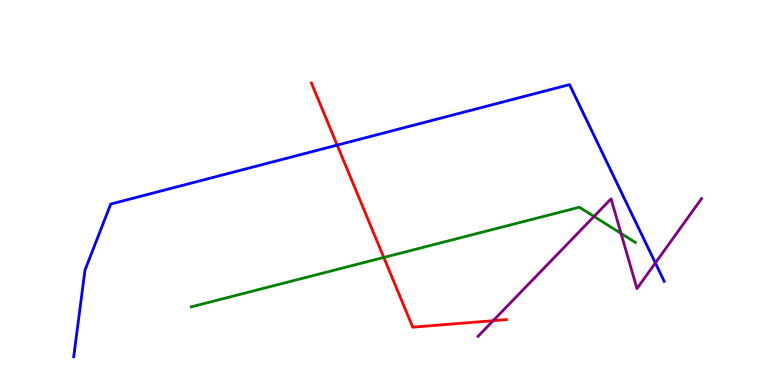[{'lines': ['blue', 'red'], 'intersections': [{'x': 4.35, 'y': 6.23}]}, {'lines': ['green', 'red'], 'intersections': [{'x': 4.95, 'y': 3.31}]}, {'lines': ['purple', 'red'], 'intersections': [{'x': 6.36, 'y': 1.67}]}, {'lines': ['blue', 'green'], 'intersections': []}, {'lines': ['blue', 'purple'], 'intersections': [{'x': 8.46, 'y': 3.17}]}, {'lines': ['green', 'purple'], 'intersections': [{'x': 7.66, 'y': 4.38}, {'x': 8.01, 'y': 3.94}]}]